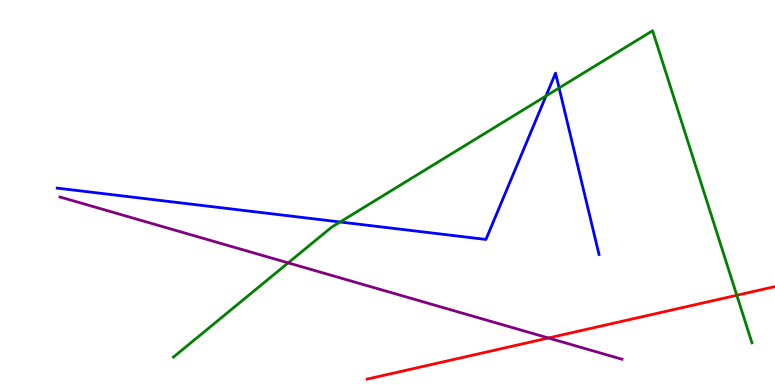[{'lines': ['blue', 'red'], 'intersections': []}, {'lines': ['green', 'red'], 'intersections': [{'x': 9.51, 'y': 2.33}]}, {'lines': ['purple', 'red'], 'intersections': [{'x': 7.08, 'y': 1.22}]}, {'lines': ['blue', 'green'], 'intersections': [{'x': 4.39, 'y': 4.23}, {'x': 7.04, 'y': 7.51}, {'x': 7.21, 'y': 7.72}]}, {'lines': ['blue', 'purple'], 'intersections': []}, {'lines': ['green', 'purple'], 'intersections': [{'x': 3.72, 'y': 3.17}]}]